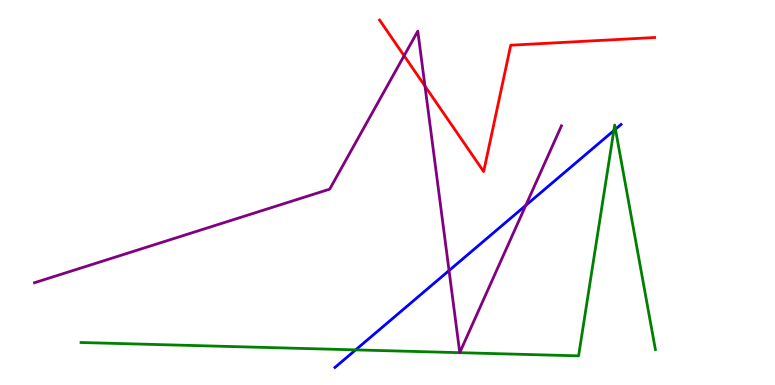[{'lines': ['blue', 'red'], 'intersections': []}, {'lines': ['green', 'red'], 'intersections': []}, {'lines': ['purple', 'red'], 'intersections': [{'x': 5.21, 'y': 8.55}, {'x': 5.48, 'y': 7.76}]}, {'lines': ['blue', 'green'], 'intersections': [{'x': 4.59, 'y': 0.912}, {'x': 7.92, 'y': 6.61}, {'x': 7.94, 'y': 6.64}]}, {'lines': ['blue', 'purple'], 'intersections': [{'x': 5.79, 'y': 2.97}, {'x': 6.78, 'y': 4.67}]}, {'lines': ['green', 'purple'], 'intersections': []}]